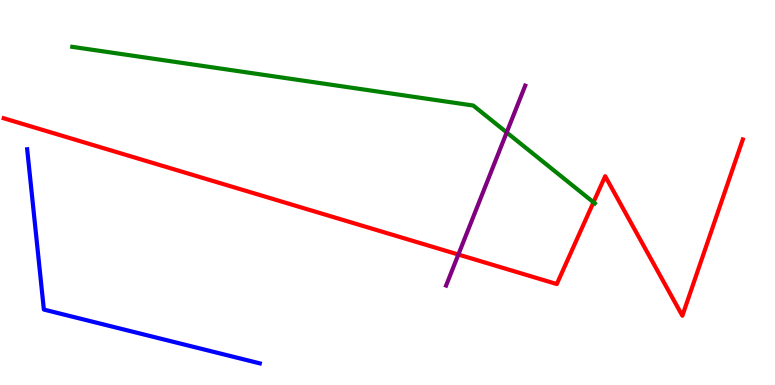[{'lines': ['blue', 'red'], 'intersections': []}, {'lines': ['green', 'red'], 'intersections': [{'x': 7.66, 'y': 4.75}]}, {'lines': ['purple', 'red'], 'intersections': [{'x': 5.91, 'y': 3.39}]}, {'lines': ['blue', 'green'], 'intersections': []}, {'lines': ['blue', 'purple'], 'intersections': []}, {'lines': ['green', 'purple'], 'intersections': [{'x': 6.54, 'y': 6.56}]}]